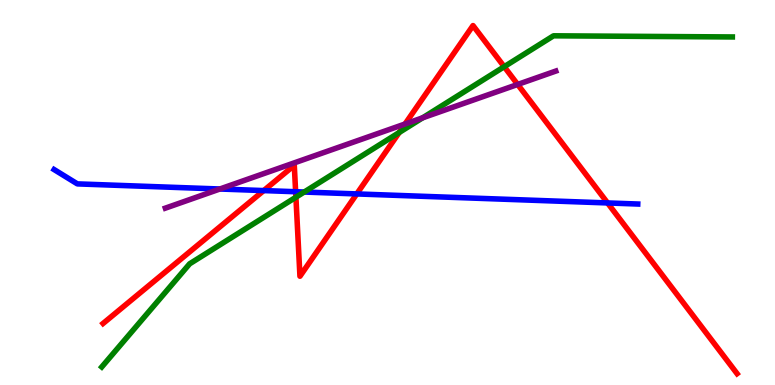[{'lines': ['blue', 'red'], 'intersections': [{'x': 3.4, 'y': 5.05}, {'x': 3.81, 'y': 5.02}, {'x': 4.6, 'y': 4.96}, {'x': 7.84, 'y': 4.73}]}, {'lines': ['green', 'red'], 'intersections': [{'x': 3.82, 'y': 4.88}, {'x': 5.15, 'y': 6.56}, {'x': 6.51, 'y': 8.27}]}, {'lines': ['purple', 'red'], 'intersections': [{'x': 5.23, 'y': 6.78}, {'x': 6.68, 'y': 7.81}]}, {'lines': ['blue', 'green'], 'intersections': [{'x': 3.93, 'y': 5.01}]}, {'lines': ['blue', 'purple'], 'intersections': [{'x': 2.84, 'y': 5.09}]}, {'lines': ['green', 'purple'], 'intersections': [{'x': 5.45, 'y': 6.94}]}]